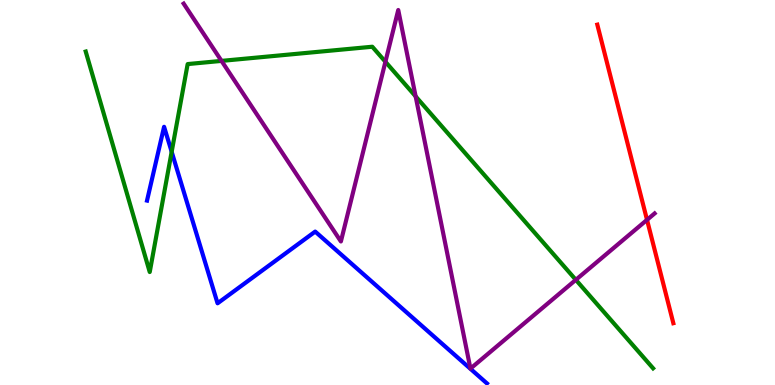[{'lines': ['blue', 'red'], 'intersections': []}, {'lines': ['green', 'red'], 'intersections': []}, {'lines': ['purple', 'red'], 'intersections': [{'x': 8.35, 'y': 4.29}]}, {'lines': ['blue', 'green'], 'intersections': [{'x': 2.22, 'y': 6.06}]}, {'lines': ['blue', 'purple'], 'intersections': []}, {'lines': ['green', 'purple'], 'intersections': [{'x': 2.86, 'y': 8.42}, {'x': 4.97, 'y': 8.4}, {'x': 5.36, 'y': 7.5}, {'x': 7.43, 'y': 2.73}]}]